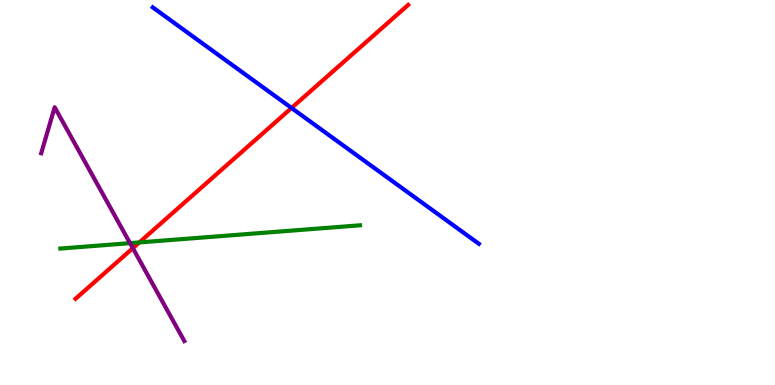[{'lines': ['blue', 'red'], 'intersections': [{'x': 3.76, 'y': 7.2}]}, {'lines': ['green', 'red'], 'intersections': [{'x': 1.8, 'y': 3.7}]}, {'lines': ['purple', 'red'], 'intersections': [{'x': 1.71, 'y': 3.55}]}, {'lines': ['blue', 'green'], 'intersections': []}, {'lines': ['blue', 'purple'], 'intersections': []}, {'lines': ['green', 'purple'], 'intersections': [{'x': 1.68, 'y': 3.68}]}]